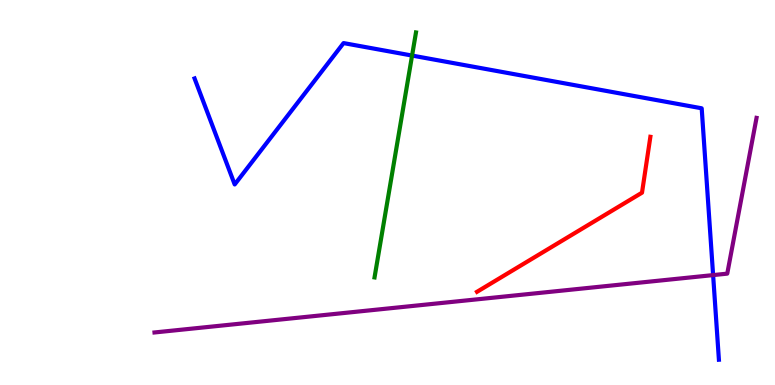[{'lines': ['blue', 'red'], 'intersections': []}, {'lines': ['green', 'red'], 'intersections': []}, {'lines': ['purple', 'red'], 'intersections': []}, {'lines': ['blue', 'green'], 'intersections': [{'x': 5.32, 'y': 8.56}]}, {'lines': ['blue', 'purple'], 'intersections': [{'x': 9.2, 'y': 2.85}]}, {'lines': ['green', 'purple'], 'intersections': []}]